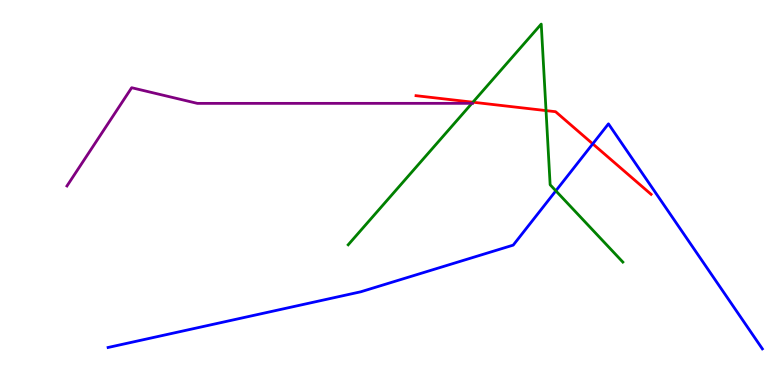[{'lines': ['blue', 'red'], 'intersections': [{'x': 7.65, 'y': 6.26}]}, {'lines': ['green', 'red'], 'intersections': [{'x': 6.1, 'y': 7.35}, {'x': 7.05, 'y': 7.13}]}, {'lines': ['purple', 'red'], 'intersections': []}, {'lines': ['blue', 'green'], 'intersections': [{'x': 7.17, 'y': 5.04}]}, {'lines': ['blue', 'purple'], 'intersections': []}, {'lines': ['green', 'purple'], 'intersections': [{'x': 6.09, 'y': 7.32}]}]